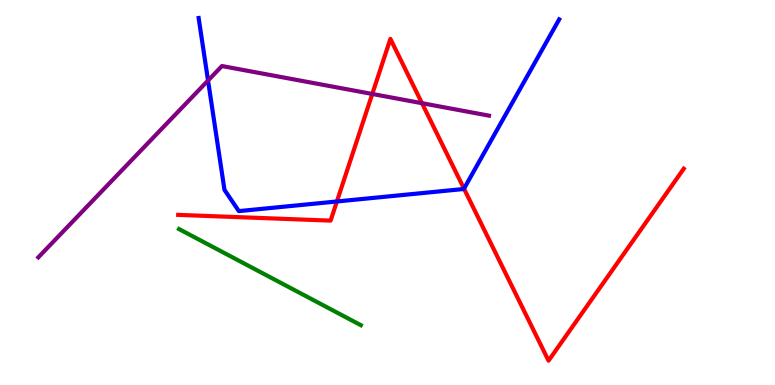[{'lines': ['blue', 'red'], 'intersections': [{'x': 4.35, 'y': 4.77}, {'x': 5.99, 'y': 5.1}]}, {'lines': ['green', 'red'], 'intersections': []}, {'lines': ['purple', 'red'], 'intersections': [{'x': 4.8, 'y': 7.56}, {'x': 5.45, 'y': 7.32}]}, {'lines': ['blue', 'green'], 'intersections': []}, {'lines': ['blue', 'purple'], 'intersections': [{'x': 2.68, 'y': 7.91}]}, {'lines': ['green', 'purple'], 'intersections': []}]